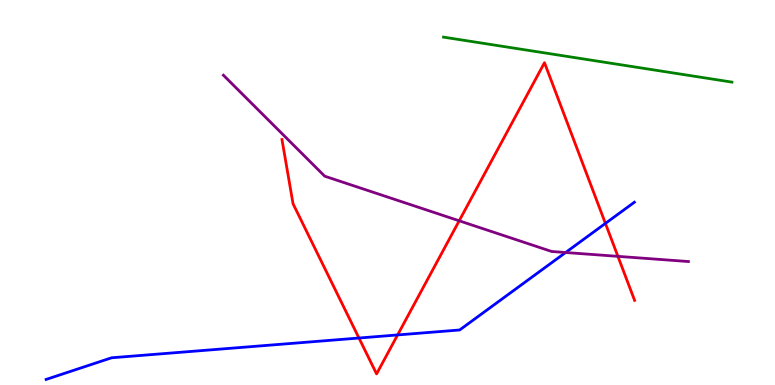[{'lines': ['blue', 'red'], 'intersections': [{'x': 4.63, 'y': 1.22}, {'x': 5.13, 'y': 1.3}, {'x': 7.81, 'y': 4.2}]}, {'lines': ['green', 'red'], 'intersections': []}, {'lines': ['purple', 'red'], 'intersections': [{'x': 5.93, 'y': 4.27}, {'x': 7.97, 'y': 3.34}]}, {'lines': ['blue', 'green'], 'intersections': []}, {'lines': ['blue', 'purple'], 'intersections': [{'x': 7.3, 'y': 3.44}]}, {'lines': ['green', 'purple'], 'intersections': []}]